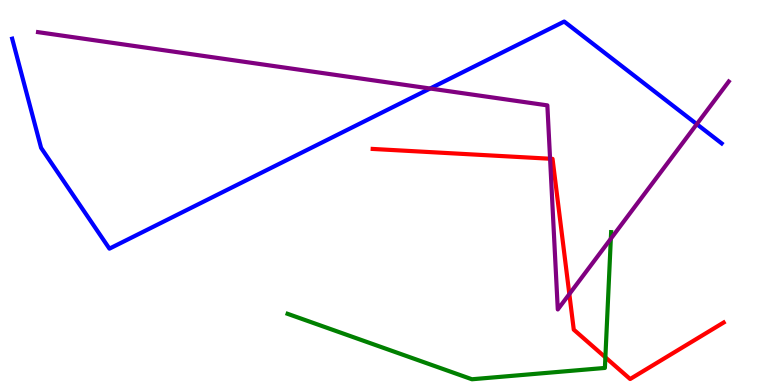[{'lines': ['blue', 'red'], 'intersections': []}, {'lines': ['green', 'red'], 'intersections': [{'x': 7.81, 'y': 0.719}]}, {'lines': ['purple', 'red'], 'intersections': [{'x': 7.1, 'y': 5.88}, {'x': 7.35, 'y': 2.36}]}, {'lines': ['blue', 'green'], 'intersections': []}, {'lines': ['blue', 'purple'], 'intersections': [{'x': 5.55, 'y': 7.7}, {'x': 8.99, 'y': 6.78}]}, {'lines': ['green', 'purple'], 'intersections': [{'x': 7.88, 'y': 3.8}]}]